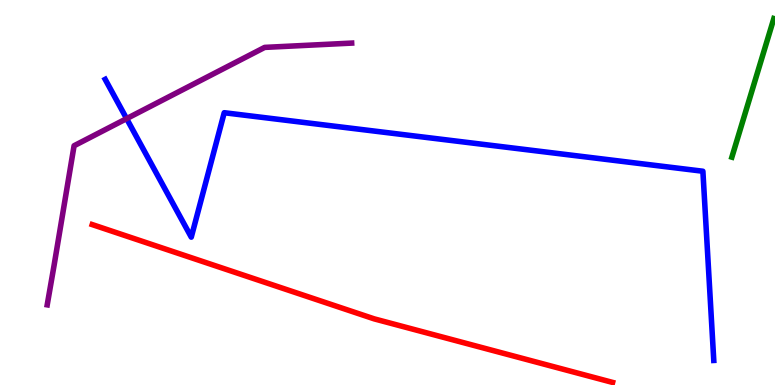[{'lines': ['blue', 'red'], 'intersections': []}, {'lines': ['green', 'red'], 'intersections': []}, {'lines': ['purple', 'red'], 'intersections': []}, {'lines': ['blue', 'green'], 'intersections': []}, {'lines': ['blue', 'purple'], 'intersections': [{'x': 1.63, 'y': 6.92}]}, {'lines': ['green', 'purple'], 'intersections': []}]